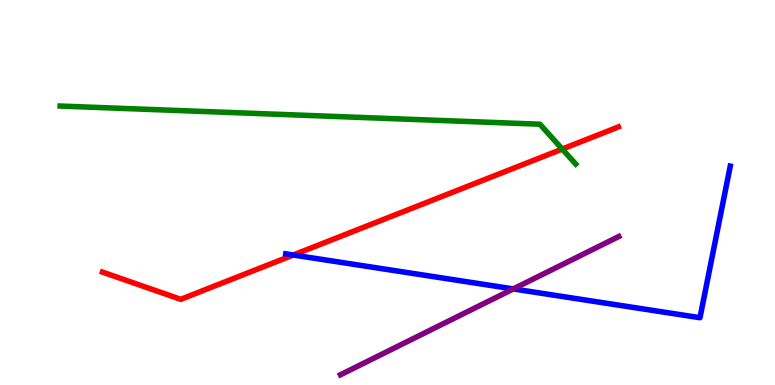[{'lines': ['blue', 'red'], 'intersections': [{'x': 3.78, 'y': 3.38}]}, {'lines': ['green', 'red'], 'intersections': [{'x': 7.25, 'y': 6.13}]}, {'lines': ['purple', 'red'], 'intersections': []}, {'lines': ['blue', 'green'], 'intersections': []}, {'lines': ['blue', 'purple'], 'intersections': [{'x': 6.62, 'y': 2.5}]}, {'lines': ['green', 'purple'], 'intersections': []}]